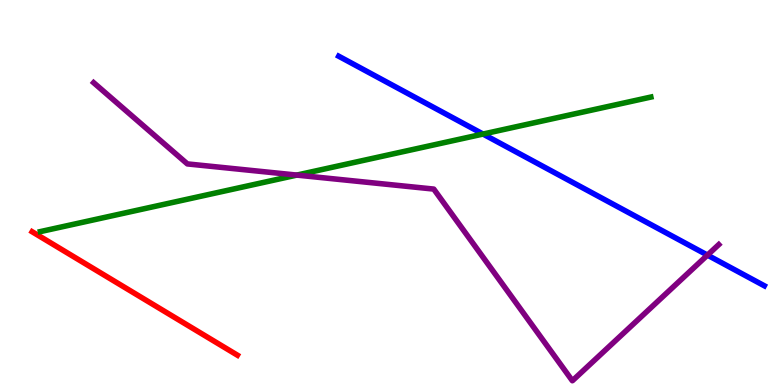[{'lines': ['blue', 'red'], 'intersections': []}, {'lines': ['green', 'red'], 'intersections': []}, {'lines': ['purple', 'red'], 'intersections': []}, {'lines': ['blue', 'green'], 'intersections': [{'x': 6.23, 'y': 6.52}]}, {'lines': ['blue', 'purple'], 'intersections': [{'x': 9.13, 'y': 3.37}]}, {'lines': ['green', 'purple'], 'intersections': [{'x': 3.83, 'y': 5.45}]}]